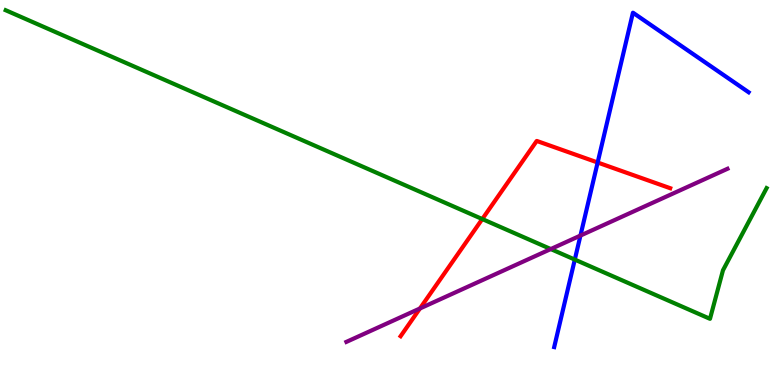[{'lines': ['blue', 'red'], 'intersections': [{'x': 7.71, 'y': 5.78}]}, {'lines': ['green', 'red'], 'intersections': [{'x': 6.22, 'y': 4.31}]}, {'lines': ['purple', 'red'], 'intersections': [{'x': 5.42, 'y': 1.99}]}, {'lines': ['blue', 'green'], 'intersections': [{'x': 7.42, 'y': 3.26}]}, {'lines': ['blue', 'purple'], 'intersections': [{'x': 7.49, 'y': 3.88}]}, {'lines': ['green', 'purple'], 'intersections': [{'x': 7.11, 'y': 3.53}]}]